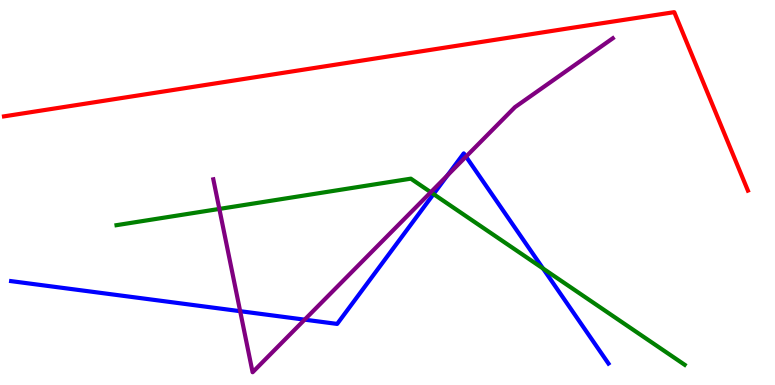[{'lines': ['blue', 'red'], 'intersections': []}, {'lines': ['green', 'red'], 'intersections': []}, {'lines': ['purple', 'red'], 'intersections': []}, {'lines': ['blue', 'green'], 'intersections': [{'x': 5.59, 'y': 4.96}, {'x': 7.01, 'y': 3.03}]}, {'lines': ['blue', 'purple'], 'intersections': [{'x': 3.1, 'y': 1.92}, {'x': 3.93, 'y': 1.7}, {'x': 5.77, 'y': 5.44}, {'x': 6.01, 'y': 5.93}]}, {'lines': ['green', 'purple'], 'intersections': [{'x': 2.83, 'y': 4.57}, {'x': 5.56, 'y': 5.01}]}]